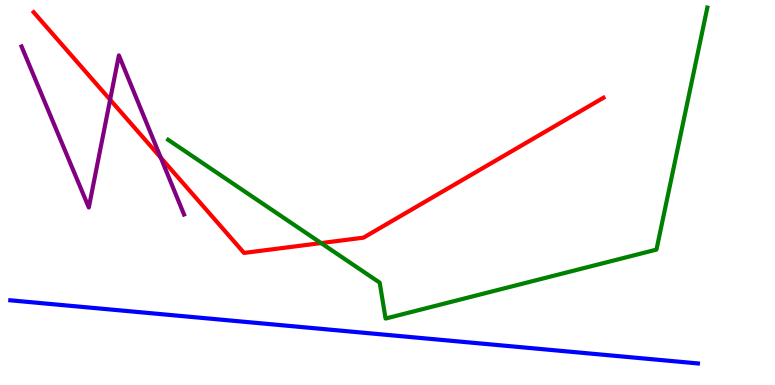[{'lines': ['blue', 'red'], 'intersections': []}, {'lines': ['green', 'red'], 'intersections': [{'x': 4.14, 'y': 3.69}]}, {'lines': ['purple', 'red'], 'intersections': [{'x': 1.42, 'y': 7.41}, {'x': 2.07, 'y': 5.91}]}, {'lines': ['blue', 'green'], 'intersections': []}, {'lines': ['blue', 'purple'], 'intersections': []}, {'lines': ['green', 'purple'], 'intersections': []}]